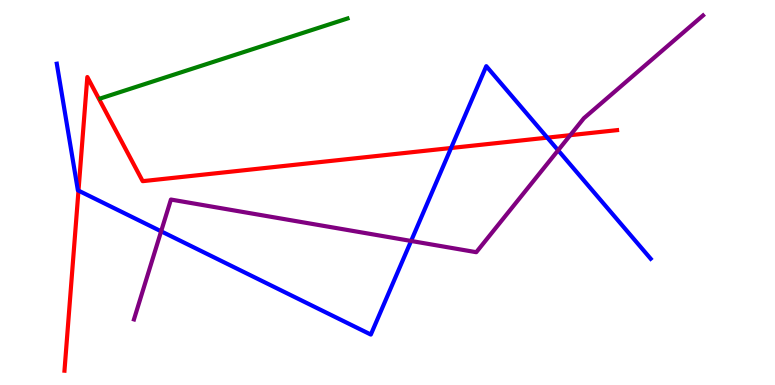[{'lines': ['blue', 'red'], 'intersections': [{'x': 1.01, 'y': 5.05}, {'x': 5.82, 'y': 6.16}, {'x': 7.06, 'y': 6.42}]}, {'lines': ['green', 'red'], 'intersections': []}, {'lines': ['purple', 'red'], 'intersections': [{'x': 7.36, 'y': 6.49}]}, {'lines': ['blue', 'green'], 'intersections': []}, {'lines': ['blue', 'purple'], 'intersections': [{'x': 2.08, 'y': 3.99}, {'x': 5.3, 'y': 3.74}, {'x': 7.2, 'y': 6.1}]}, {'lines': ['green', 'purple'], 'intersections': []}]